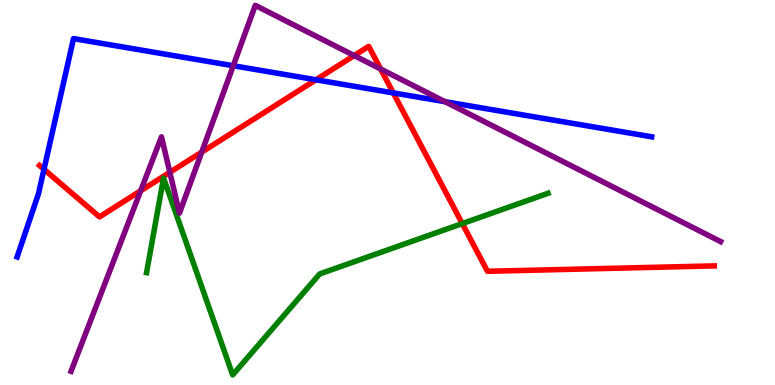[{'lines': ['blue', 'red'], 'intersections': [{'x': 0.568, 'y': 5.6}, {'x': 4.08, 'y': 7.93}, {'x': 5.07, 'y': 7.59}]}, {'lines': ['green', 'red'], 'intersections': [{'x': 5.96, 'y': 4.19}]}, {'lines': ['purple', 'red'], 'intersections': [{'x': 1.82, 'y': 5.04}, {'x': 2.19, 'y': 5.52}, {'x': 2.6, 'y': 6.05}, {'x': 4.57, 'y': 8.56}, {'x': 4.91, 'y': 8.21}]}, {'lines': ['blue', 'green'], 'intersections': []}, {'lines': ['blue', 'purple'], 'intersections': [{'x': 3.01, 'y': 8.29}, {'x': 5.74, 'y': 7.36}]}, {'lines': ['green', 'purple'], 'intersections': []}]